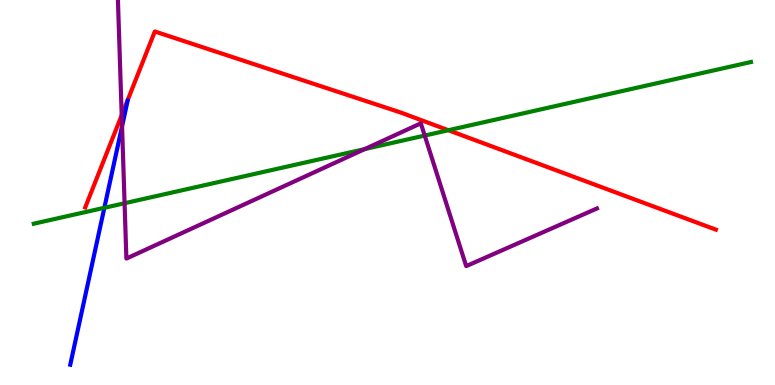[{'lines': ['blue', 'red'], 'intersections': []}, {'lines': ['green', 'red'], 'intersections': [{'x': 5.79, 'y': 6.62}]}, {'lines': ['purple', 'red'], 'intersections': [{'x': 1.57, 'y': 7.01}]}, {'lines': ['blue', 'green'], 'intersections': [{'x': 1.35, 'y': 4.6}]}, {'lines': ['blue', 'purple'], 'intersections': [{'x': 1.57, 'y': 6.72}]}, {'lines': ['green', 'purple'], 'intersections': [{'x': 1.61, 'y': 4.72}, {'x': 4.71, 'y': 6.13}, {'x': 5.48, 'y': 6.48}]}]